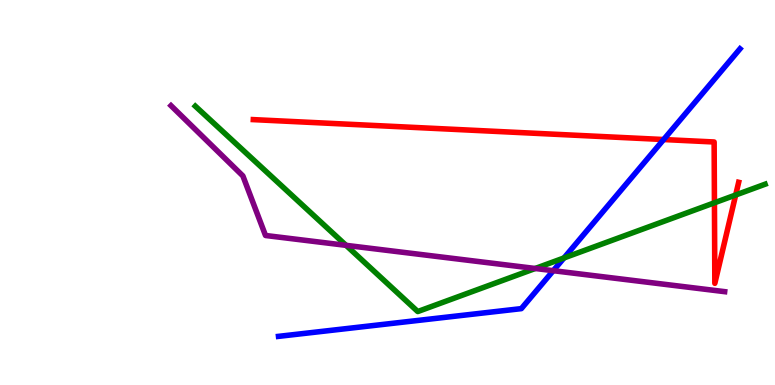[{'lines': ['blue', 'red'], 'intersections': [{'x': 8.56, 'y': 6.38}]}, {'lines': ['green', 'red'], 'intersections': [{'x': 9.22, 'y': 4.73}, {'x': 9.49, 'y': 4.94}]}, {'lines': ['purple', 'red'], 'intersections': []}, {'lines': ['blue', 'green'], 'intersections': [{'x': 7.28, 'y': 3.3}]}, {'lines': ['blue', 'purple'], 'intersections': [{'x': 7.14, 'y': 2.97}]}, {'lines': ['green', 'purple'], 'intersections': [{'x': 4.47, 'y': 3.63}, {'x': 6.91, 'y': 3.03}]}]